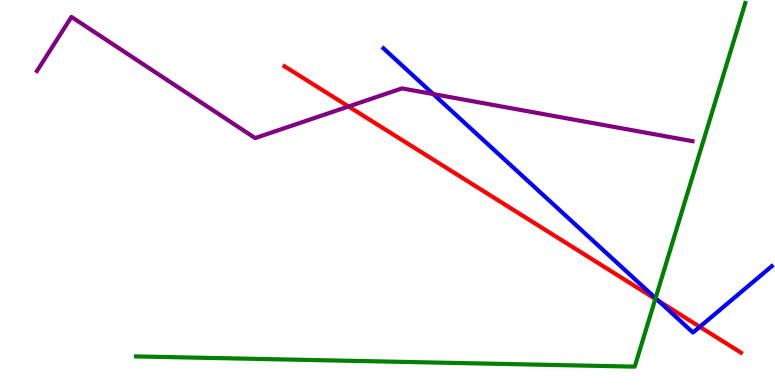[{'lines': ['blue', 'red'], 'intersections': [{'x': 8.5, 'y': 2.18}, {'x': 9.03, 'y': 1.51}]}, {'lines': ['green', 'red'], 'intersections': [{'x': 8.46, 'y': 2.24}]}, {'lines': ['purple', 'red'], 'intersections': [{'x': 4.5, 'y': 7.23}]}, {'lines': ['blue', 'green'], 'intersections': [{'x': 8.46, 'y': 2.26}]}, {'lines': ['blue', 'purple'], 'intersections': [{'x': 5.59, 'y': 7.56}]}, {'lines': ['green', 'purple'], 'intersections': []}]